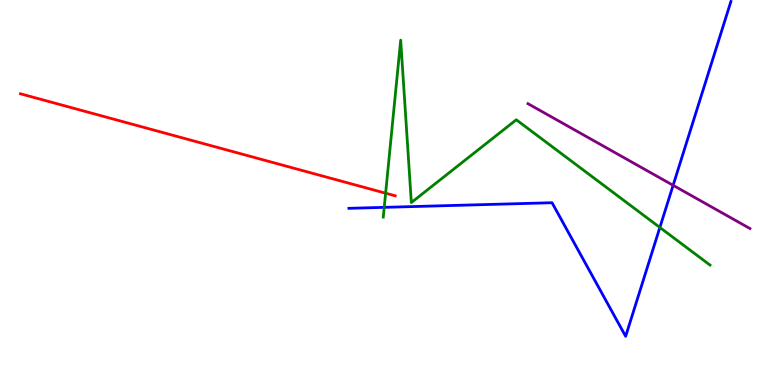[{'lines': ['blue', 'red'], 'intersections': []}, {'lines': ['green', 'red'], 'intersections': [{'x': 4.98, 'y': 4.98}]}, {'lines': ['purple', 'red'], 'intersections': []}, {'lines': ['blue', 'green'], 'intersections': [{'x': 4.96, 'y': 4.61}, {'x': 8.51, 'y': 4.09}]}, {'lines': ['blue', 'purple'], 'intersections': [{'x': 8.69, 'y': 5.19}]}, {'lines': ['green', 'purple'], 'intersections': []}]